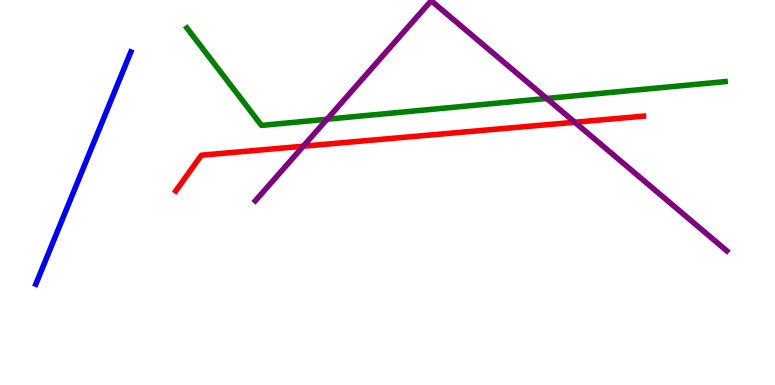[{'lines': ['blue', 'red'], 'intersections': []}, {'lines': ['green', 'red'], 'intersections': []}, {'lines': ['purple', 'red'], 'intersections': [{'x': 3.91, 'y': 6.2}, {'x': 7.42, 'y': 6.83}]}, {'lines': ['blue', 'green'], 'intersections': []}, {'lines': ['blue', 'purple'], 'intersections': []}, {'lines': ['green', 'purple'], 'intersections': [{'x': 4.22, 'y': 6.9}, {'x': 7.05, 'y': 7.44}]}]